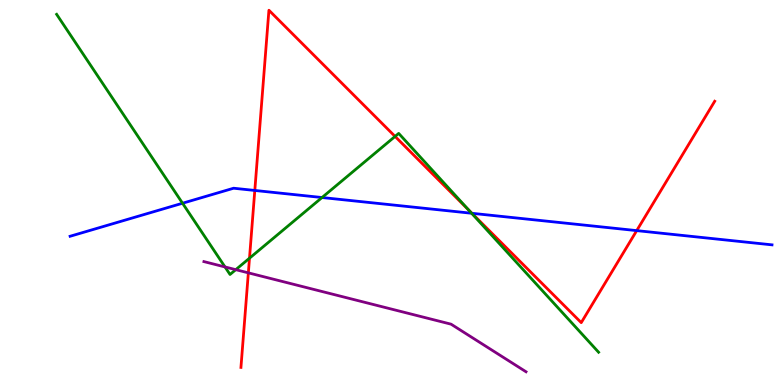[{'lines': ['blue', 'red'], 'intersections': [{'x': 3.29, 'y': 5.05}, {'x': 6.09, 'y': 4.46}, {'x': 8.22, 'y': 4.01}]}, {'lines': ['green', 'red'], 'intersections': [{'x': 3.22, 'y': 3.29}, {'x': 5.1, 'y': 6.46}, {'x': 6.05, 'y': 4.53}]}, {'lines': ['purple', 'red'], 'intersections': [{'x': 3.2, 'y': 2.91}]}, {'lines': ['blue', 'green'], 'intersections': [{'x': 2.36, 'y': 4.72}, {'x': 4.16, 'y': 4.87}, {'x': 6.09, 'y': 4.46}]}, {'lines': ['blue', 'purple'], 'intersections': []}, {'lines': ['green', 'purple'], 'intersections': [{'x': 2.9, 'y': 3.07}, {'x': 3.04, 'y': 3.0}]}]